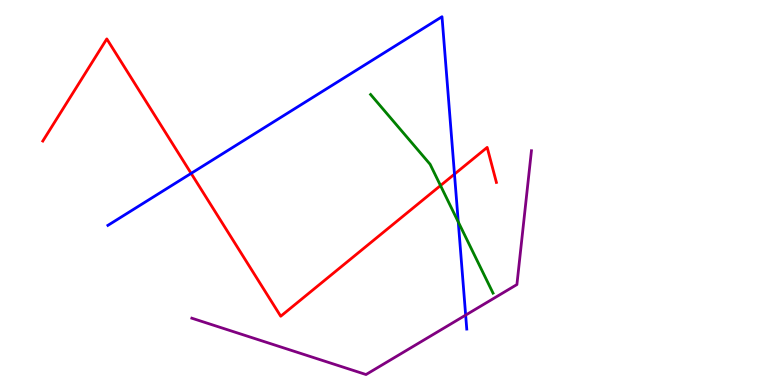[{'lines': ['blue', 'red'], 'intersections': [{'x': 2.47, 'y': 5.5}, {'x': 5.86, 'y': 5.48}]}, {'lines': ['green', 'red'], 'intersections': [{'x': 5.68, 'y': 5.18}]}, {'lines': ['purple', 'red'], 'intersections': []}, {'lines': ['blue', 'green'], 'intersections': [{'x': 5.91, 'y': 4.24}]}, {'lines': ['blue', 'purple'], 'intersections': [{'x': 6.01, 'y': 1.82}]}, {'lines': ['green', 'purple'], 'intersections': []}]